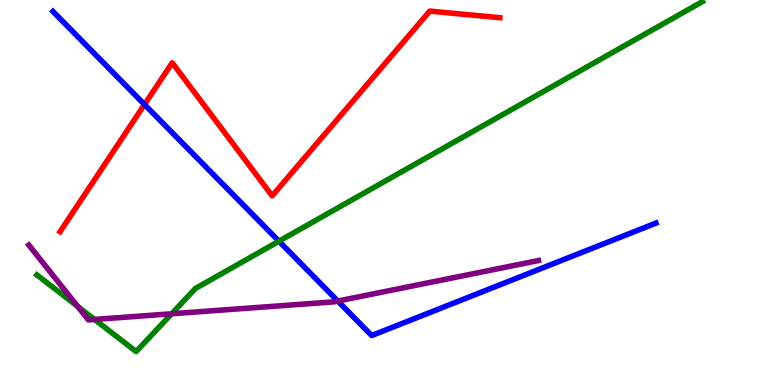[{'lines': ['blue', 'red'], 'intersections': [{'x': 1.86, 'y': 7.29}]}, {'lines': ['green', 'red'], 'intersections': []}, {'lines': ['purple', 'red'], 'intersections': []}, {'lines': ['blue', 'green'], 'intersections': [{'x': 3.6, 'y': 3.73}]}, {'lines': ['blue', 'purple'], 'intersections': [{'x': 4.36, 'y': 2.18}]}, {'lines': ['green', 'purple'], 'intersections': [{'x': 1.0, 'y': 2.04}, {'x': 1.22, 'y': 1.7}, {'x': 2.21, 'y': 1.85}]}]